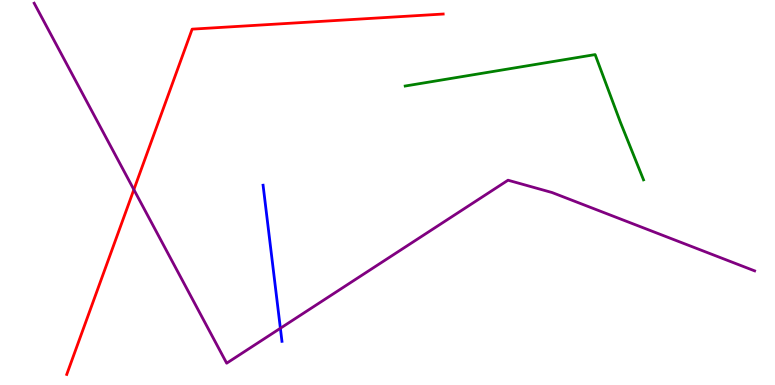[{'lines': ['blue', 'red'], 'intersections': []}, {'lines': ['green', 'red'], 'intersections': []}, {'lines': ['purple', 'red'], 'intersections': [{'x': 1.73, 'y': 5.07}]}, {'lines': ['blue', 'green'], 'intersections': []}, {'lines': ['blue', 'purple'], 'intersections': [{'x': 3.62, 'y': 1.47}]}, {'lines': ['green', 'purple'], 'intersections': []}]